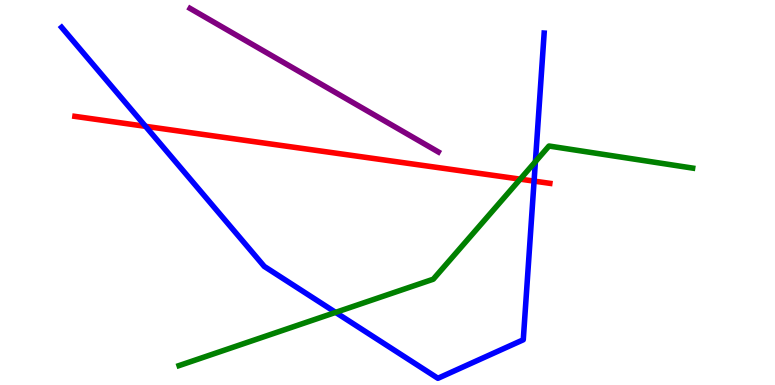[{'lines': ['blue', 'red'], 'intersections': [{'x': 1.88, 'y': 6.72}, {'x': 6.89, 'y': 5.3}]}, {'lines': ['green', 'red'], 'intersections': [{'x': 6.71, 'y': 5.35}]}, {'lines': ['purple', 'red'], 'intersections': []}, {'lines': ['blue', 'green'], 'intersections': [{'x': 4.33, 'y': 1.89}, {'x': 6.91, 'y': 5.8}]}, {'lines': ['blue', 'purple'], 'intersections': []}, {'lines': ['green', 'purple'], 'intersections': []}]